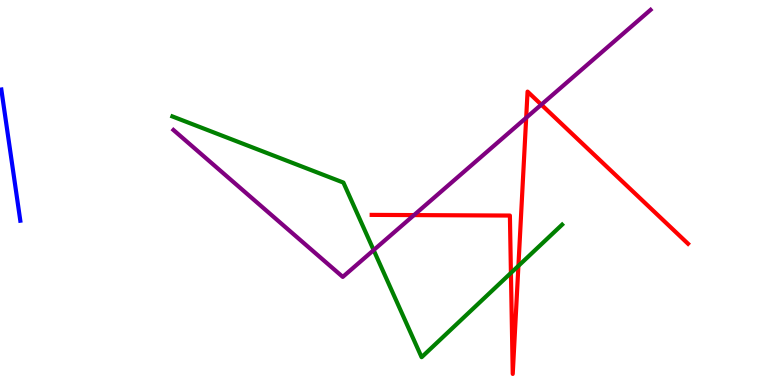[{'lines': ['blue', 'red'], 'intersections': []}, {'lines': ['green', 'red'], 'intersections': [{'x': 6.59, 'y': 2.91}, {'x': 6.69, 'y': 3.09}]}, {'lines': ['purple', 'red'], 'intersections': [{'x': 5.34, 'y': 4.41}, {'x': 6.79, 'y': 6.94}, {'x': 6.98, 'y': 7.28}]}, {'lines': ['blue', 'green'], 'intersections': []}, {'lines': ['blue', 'purple'], 'intersections': []}, {'lines': ['green', 'purple'], 'intersections': [{'x': 4.82, 'y': 3.5}]}]